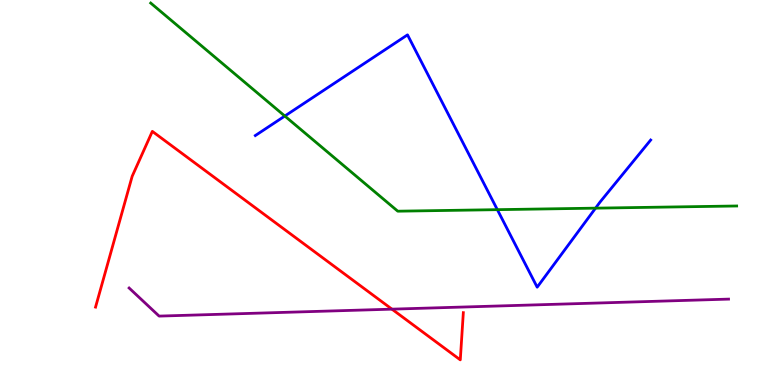[{'lines': ['blue', 'red'], 'intersections': []}, {'lines': ['green', 'red'], 'intersections': []}, {'lines': ['purple', 'red'], 'intersections': [{'x': 5.06, 'y': 1.97}]}, {'lines': ['blue', 'green'], 'intersections': [{'x': 3.68, 'y': 6.99}, {'x': 6.42, 'y': 4.55}, {'x': 7.68, 'y': 4.59}]}, {'lines': ['blue', 'purple'], 'intersections': []}, {'lines': ['green', 'purple'], 'intersections': []}]